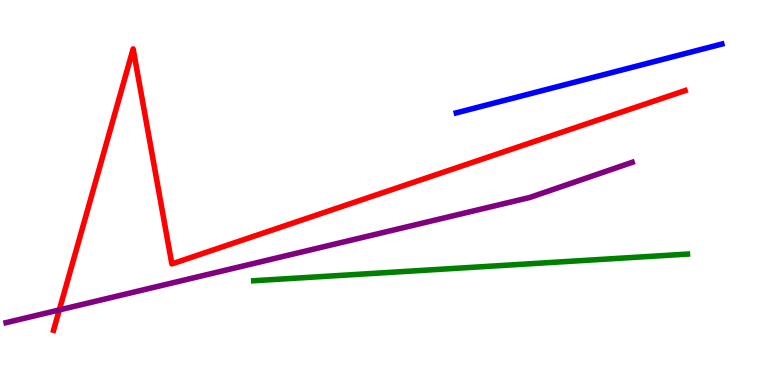[{'lines': ['blue', 'red'], 'intersections': []}, {'lines': ['green', 'red'], 'intersections': []}, {'lines': ['purple', 'red'], 'intersections': [{'x': 0.765, 'y': 1.95}]}, {'lines': ['blue', 'green'], 'intersections': []}, {'lines': ['blue', 'purple'], 'intersections': []}, {'lines': ['green', 'purple'], 'intersections': []}]